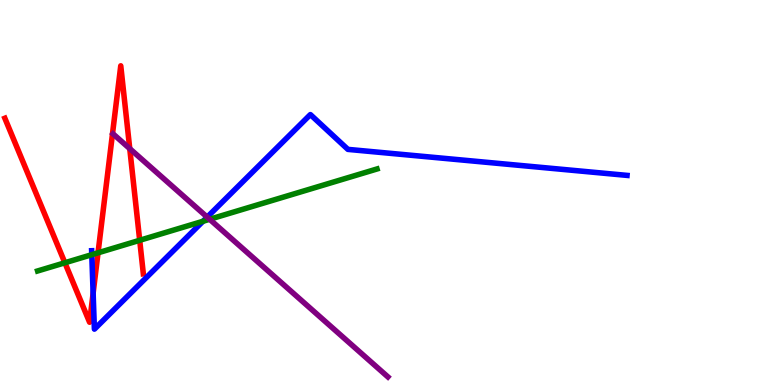[{'lines': ['blue', 'red'], 'intersections': [{'x': 1.2, 'y': 2.39}]}, {'lines': ['green', 'red'], 'intersections': [{'x': 0.837, 'y': 3.17}, {'x': 1.26, 'y': 3.43}, {'x': 1.8, 'y': 3.76}]}, {'lines': ['purple', 'red'], 'intersections': [{'x': 1.67, 'y': 6.14}]}, {'lines': ['blue', 'green'], 'intersections': [{'x': 1.18, 'y': 3.38}, {'x': 2.62, 'y': 4.25}]}, {'lines': ['blue', 'purple'], 'intersections': [{'x': 2.67, 'y': 4.36}]}, {'lines': ['green', 'purple'], 'intersections': [{'x': 2.7, 'y': 4.3}]}]